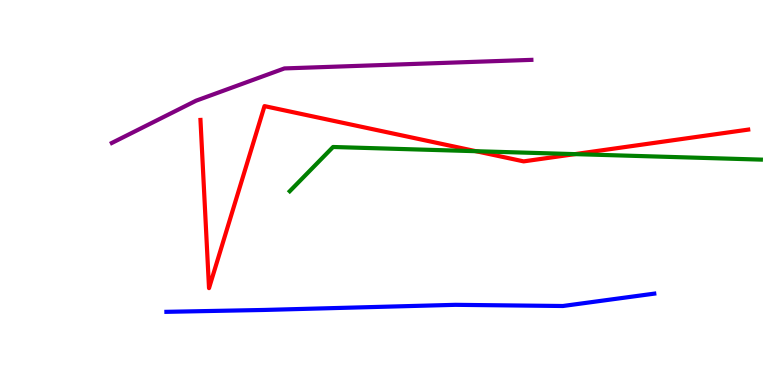[{'lines': ['blue', 'red'], 'intersections': []}, {'lines': ['green', 'red'], 'intersections': [{'x': 6.14, 'y': 6.07}, {'x': 7.42, 'y': 6.0}]}, {'lines': ['purple', 'red'], 'intersections': []}, {'lines': ['blue', 'green'], 'intersections': []}, {'lines': ['blue', 'purple'], 'intersections': []}, {'lines': ['green', 'purple'], 'intersections': []}]